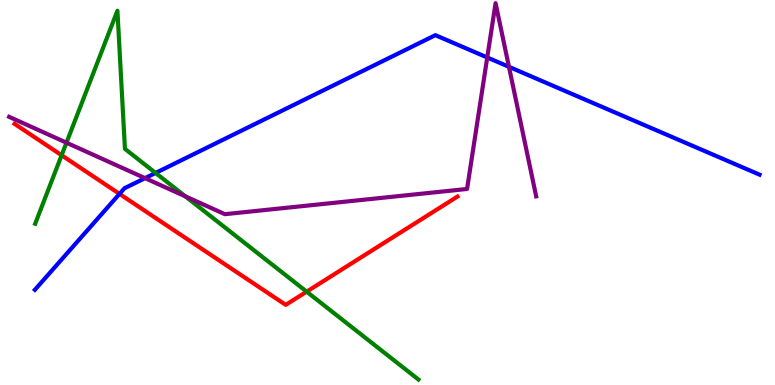[{'lines': ['blue', 'red'], 'intersections': [{'x': 1.54, 'y': 4.96}]}, {'lines': ['green', 'red'], 'intersections': [{'x': 0.795, 'y': 5.97}, {'x': 3.96, 'y': 2.42}]}, {'lines': ['purple', 'red'], 'intersections': []}, {'lines': ['blue', 'green'], 'intersections': [{'x': 2.01, 'y': 5.51}]}, {'lines': ['blue', 'purple'], 'intersections': [{'x': 1.87, 'y': 5.37}, {'x': 6.29, 'y': 8.51}, {'x': 6.57, 'y': 8.26}]}, {'lines': ['green', 'purple'], 'intersections': [{'x': 0.858, 'y': 6.29}, {'x': 2.39, 'y': 4.9}]}]